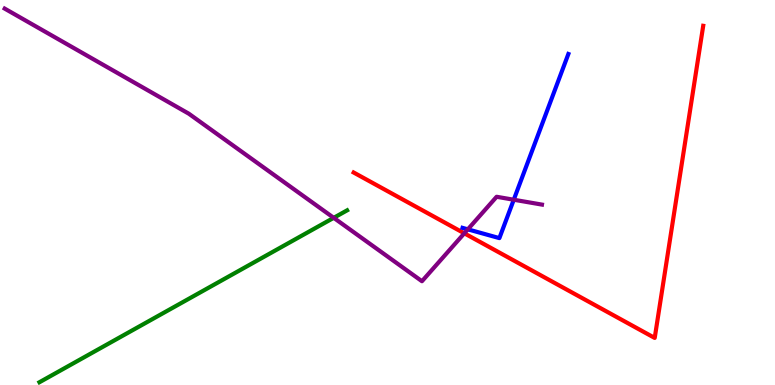[{'lines': ['blue', 'red'], 'intersections': []}, {'lines': ['green', 'red'], 'intersections': []}, {'lines': ['purple', 'red'], 'intersections': [{'x': 5.99, 'y': 3.94}]}, {'lines': ['blue', 'green'], 'intersections': []}, {'lines': ['blue', 'purple'], 'intersections': [{'x': 6.04, 'y': 4.04}, {'x': 6.63, 'y': 4.81}]}, {'lines': ['green', 'purple'], 'intersections': [{'x': 4.31, 'y': 4.34}]}]